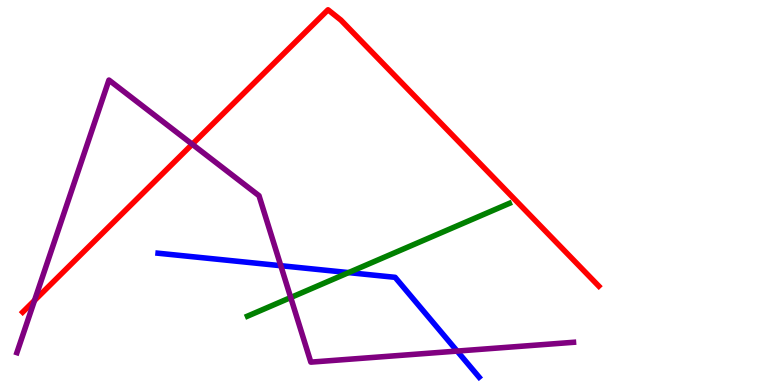[{'lines': ['blue', 'red'], 'intersections': []}, {'lines': ['green', 'red'], 'intersections': []}, {'lines': ['purple', 'red'], 'intersections': [{'x': 0.445, 'y': 2.2}, {'x': 2.48, 'y': 6.25}]}, {'lines': ['blue', 'green'], 'intersections': [{'x': 4.5, 'y': 2.92}]}, {'lines': ['blue', 'purple'], 'intersections': [{'x': 3.62, 'y': 3.1}, {'x': 5.9, 'y': 0.881}]}, {'lines': ['green', 'purple'], 'intersections': [{'x': 3.75, 'y': 2.27}]}]